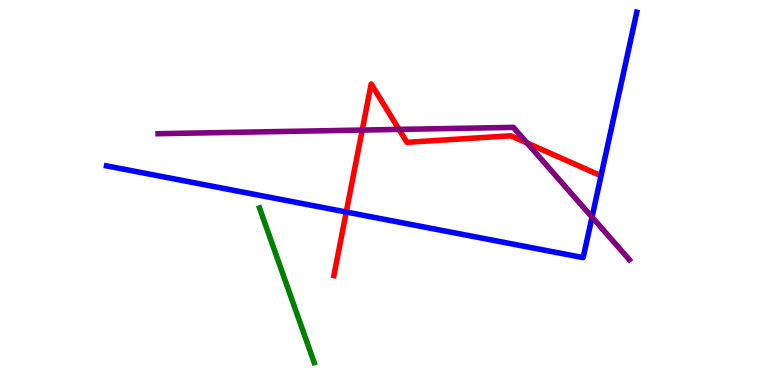[{'lines': ['blue', 'red'], 'intersections': [{'x': 4.47, 'y': 4.49}]}, {'lines': ['green', 'red'], 'intersections': []}, {'lines': ['purple', 'red'], 'intersections': [{'x': 4.67, 'y': 6.62}, {'x': 5.15, 'y': 6.64}, {'x': 6.8, 'y': 6.29}]}, {'lines': ['blue', 'green'], 'intersections': []}, {'lines': ['blue', 'purple'], 'intersections': [{'x': 7.64, 'y': 4.36}]}, {'lines': ['green', 'purple'], 'intersections': []}]